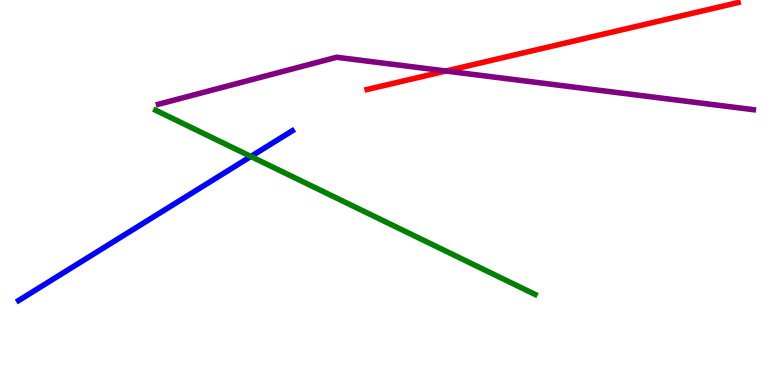[{'lines': ['blue', 'red'], 'intersections': []}, {'lines': ['green', 'red'], 'intersections': []}, {'lines': ['purple', 'red'], 'intersections': [{'x': 5.75, 'y': 8.16}]}, {'lines': ['blue', 'green'], 'intersections': [{'x': 3.24, 'y': 5.94}]}, {'lines': ['blue', 'purple'], 'intersections': []}, {'lines': ['green', 'purple'], 'intersections': []}]